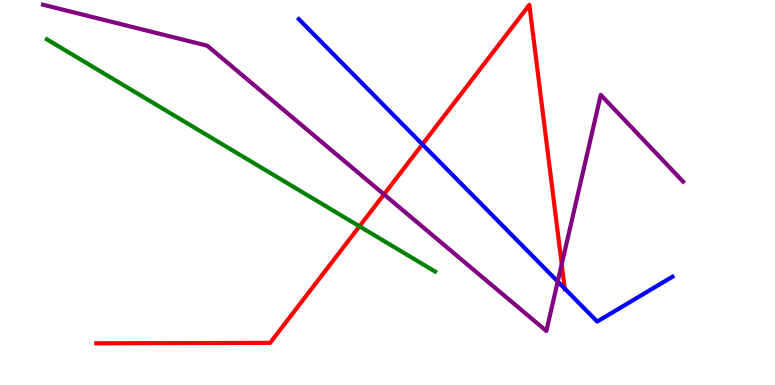[{'lines': ['blue', 'red'], 'intersections': [{'x': 5.45, 'y': 6.25}, {'x': 7.29, 'y': 2.5}]}, {'lines': ['green', 'red'], 'intersections': [{'x': 4.64, 'y': 4.12}]}, {'lines': ['purple', 'red'], 'intersections': [{'x': 4.95, 'y': 4.95}, {'x': 7.25, 'y': 3.14}]}, {'lines': ['blue', 'green'], 'intersections': []}, {'lines': ['blue', 'purple'], 'intersections': [{'x': 7.2, 'y': 2.69}]}, {'lines': ['green', 'purple'], 'intersections': []}]